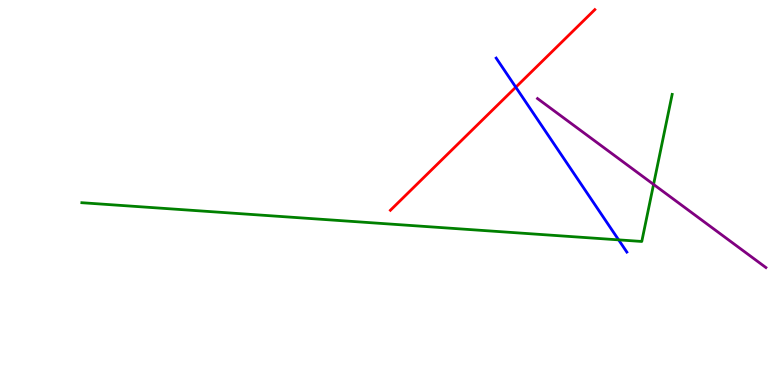[{'lines': ['blue', 'red'], 'intersections': [{'x': 6.66, 'y': 7.73}]}, {'lines': ['green', 'red'], 'intersections': []}, {'lines': ['purple', 'red'], 'intersections': []}, {'lines': ['blue', 'green'], 'intersections': [{'x': 7.98, 'y': 3.77}]}, {'lines': ['blue', 'purple'], 'intersections': []}, {'lines': ['green', 'purple'], 'intersections': [{'x': 8.43, 'y': 5.21}]}]